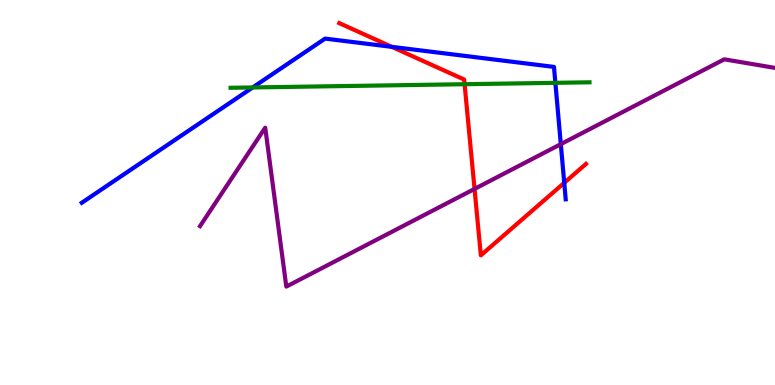[{'lines': ['blue', 'red'], 'intersections': [{'x': 5.06, 'y': 8.78}, {'x': 7.28, 'y': 5.25}]}, {'lines': ['green', 'red'], 'intersections': [{'x': 5.99, 'y': 7.81}]}, {'lines': ['purple', 'red'], 'intersections': [{'x': 6.12, 'y': 5.09}]}, {'lines': ['blue', 'green'], 'intersections': [{'x': 3.26, 'y': 7.73}, {'x': 7.17, 'y': 7.85}]}, {'lines': ['blue', 'purple'], 'intersections': [{'x': 7.24, 'y': 6.26}]}, {'lines': ['green', 'purple'], 'intersections': []}]